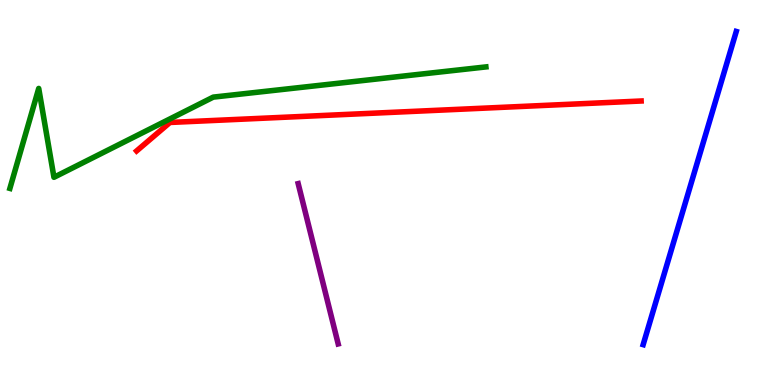[{'lines': ['blue', 'red'], 'intersections': []}, {'lines': ['green', 'red'], 'intersections': []}, {'lines': ['purple', 'red'], 'intersections': []}, {'lines': ['blue', 'green'], 'intersections': []}, {'lines': ['blue', 'purple'], 'intersections': []}, {'lines': ['green', 'purple'], 'intersections': []}]